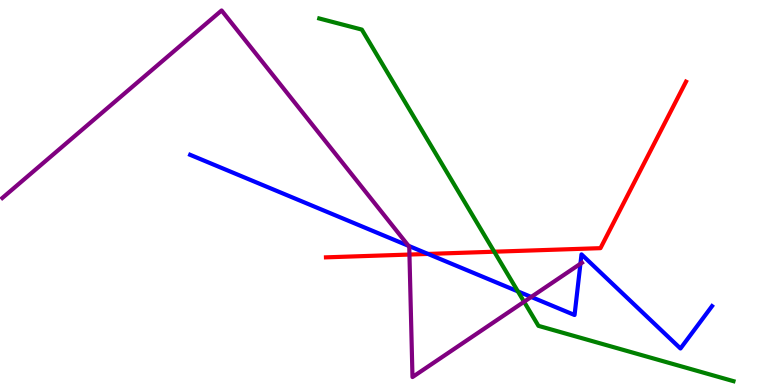[{'lines': ['blue', 'red'], 'intersections': [{'x': 5.52, 'y': 3.4}]}, {'lines': ['green', 'red'], 'intersections': [{'x': 6.38, 'y': 3.46}]}, {'lines': ['purple', 'red'], 'intersections': [{'x': 5.28, 'y': 3.39}]}, {'lines': ['blue', 'green'], 'intersections': [{'x': 6.68, 'y': 2.43}]}, {'lines': ['blue', 'purple'], 'intersections': [{'x': 5.27, 'y': 3.62}, {'x': 6.85, 'y': 2.29}, {'x': 7.49, 'y': 3.15}]}, {'lines': ['green', 'purple'], 'intersections': [{'x': 6.76, 'y': 2.16}]}]